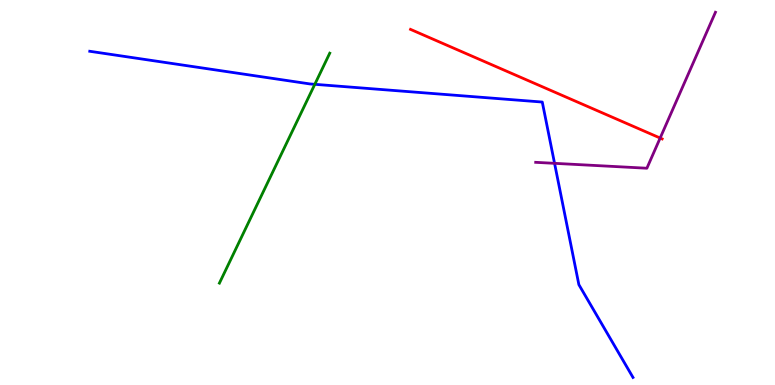[{'lines': ['blue', 'red'], 'intersections': []}, {'lines': ['green', 'red'], 'intersections': []}, {'lines': ['purple', 'red'], 'intersections': [{'x': 8.52, 'y': 6.41}]}, {'lines': ['blue', 'green'], 'intersections': [{'x': 4.06, 'y': 7.81}]}, {'lines': ['blue', 'purple'], 'intersections': [{'x': 7.16, 'y': 5.76}]}, {'lines': ['green', 'purple'], 'intersections': []}]